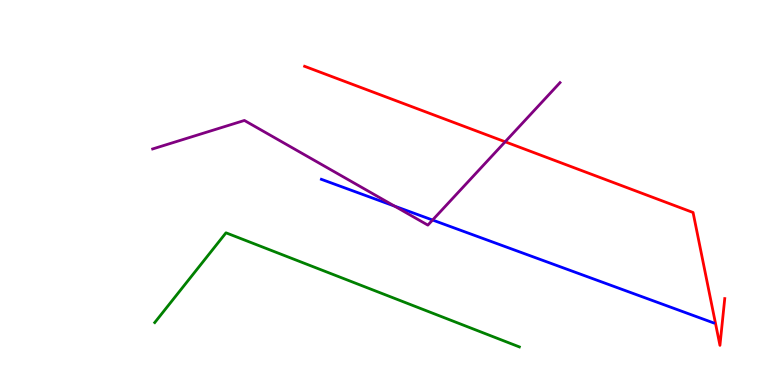[{'lines': ['blue', 'red'], 'intersections': []}, {'lines': ['green', 'red'], 'intersections': []}, {'lines': ['purple', 'red'], 'intersections': [{'x': 6.52, 'y': 6.32}]}, {'lines': ['blue', 'green'], 'intersections': []}, {'lines': ['blue', 'purple'], 'intersections': [{'x': 5.09, 'y': 4.65}, {'x': 5.58, 'y': 4.28}]}, {'lines': ['green', 'purple'], 'intersections': []}]